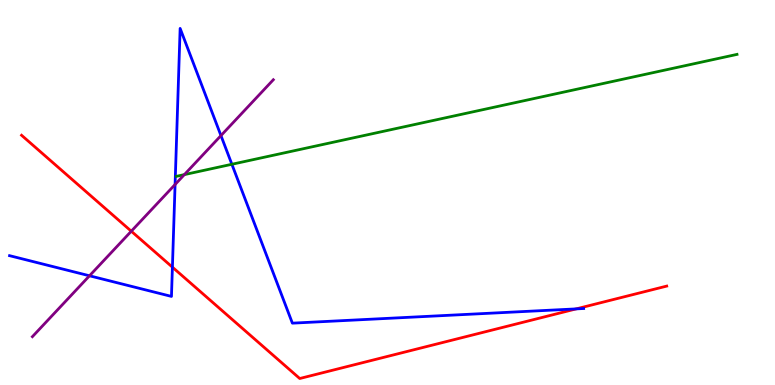[{'lines': ['blue', 'red'], 'intersections': [{'x': 2.22, 'y': 3.06}, {'x': 7.43, 'y': 1.98}]}, {'lines': ['green', 'red'], 'intersections': []}, {'lines': ['purple', 'red'], 'intersections': [{'x': 1.69, 'y': 3.99}]}, {'lines': ['blue', 'green'], 'intersections': [{'x': 2.99, 'y': 5.73}]}, {'lines': ['blue', 'purple'], 'intersections': [{'x': 1.15, 'y': 2.84}, {'x': 2.26, 'y': 5.21}, {'x': 2.85, 'y': 6.48}]}, {'lines': ['green', 'purple'], 'intersections': [{'x': 2.38, 'y': 5.46}]}]